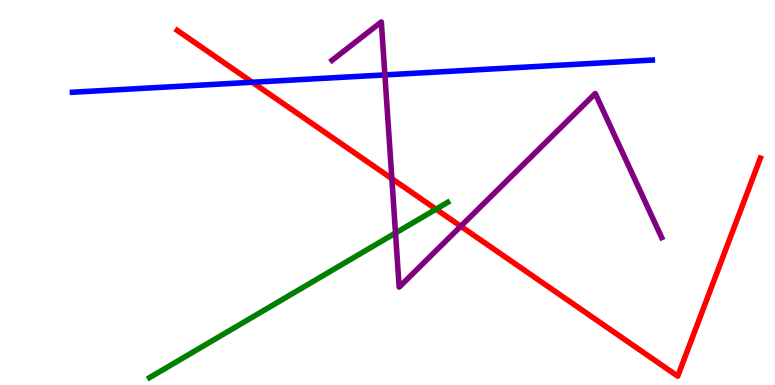[{'lines': ['blue', 'red'], 'intersections': [{'x': 3.26, 'y': 7.86}]}, {'lines': ['green', 'red'], 'intersections': [{'x': 5.63, 'y': 4.57}]}, {'lines': ['purple', 'red'], 'intersections': [{'x': 5.06, 'y': 5.36}, {'x': 5.95, 'y': 4.12}]}, {'lines': ['blue', 'green'], 'intersections': []}, {'lines': ['blue', 'purple'], 'intersections': [{'x': 4.97, 'y': 8.05}]}, {'lines': ['green', 'purple'], 'intersections': [{'x': 5.1, 'y': 3.95}]}]